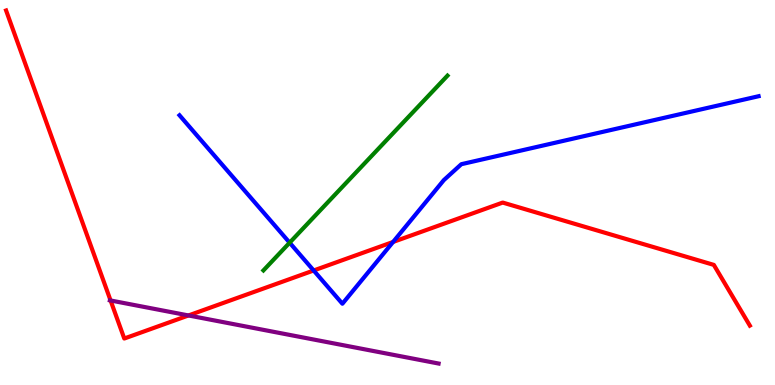[{'lines': ['blue', 'red'], 'intersections': [{'x': 4.05, 'y': 2.97}, {'x': 5.07, 'y': 3.72}]}, {'lines': ['green', 'red'], 'intersections': []}, {'lines': ['purple', 'red'], 'intersections': [{'x': 1.43, 'y': 2.2}, {'x': 2.43, 'y': 1.81}]}, {'lines': ['blue', 'green'], 'intersections': [{'x': 3.74, 'y': 3.7}]}, {'lines': ['blue', 'purple'], 'intersections': []}, {'lines': ['green', 'purple'], 'intersections': []}]